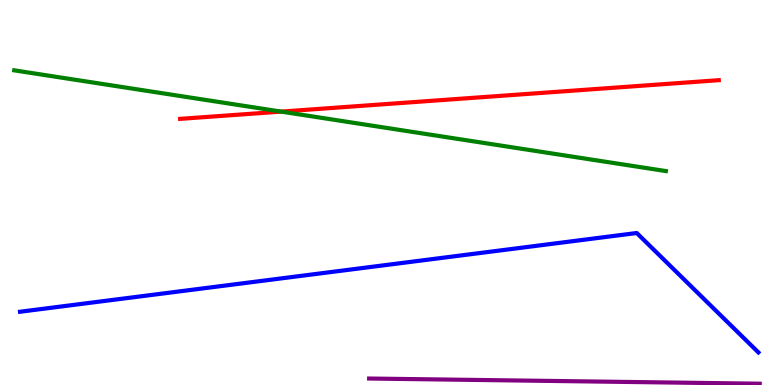[{'lines': ['blue', 'red'], 'intersections': []}, {'lines': ['green', 'red'], 'intersections': [{'x': 3.63, 'y': 7.1}]}, {'lines': ['purple', 'red'], 'intersections': []}, {'lines': ['blue', 'green'], 'intersections': []}, {'lines': ['blue', 'purple'], 'intersections': []}, {'lines': ['green', 'purple'], 'intersections': []}]